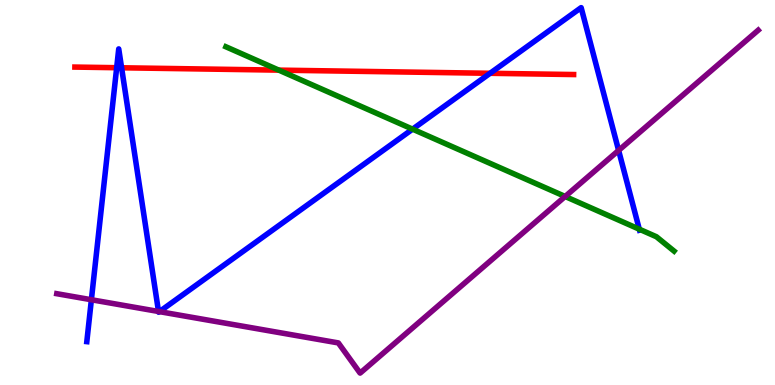[{'lines': ['blue', 'red'], 'intersections': [{'x': 1.51, 'y': 8.24}, {'x': 1.57, 'y': 8.24}, {'x': 6.32, 'y': 8.1}]}, {'lines': ['green', 'red'], 'intersections': [{'x': 3.6, 'y': 8.18}]}, {'lines': ['purple', 'red'], 'intersections': []}, {'lines': ['blue', 'green'], 'intersections': [{'x': 5.32, 'y': 6.65}, {'x': 8.25, 'y': 4.05}]}, {'lines': ['blue', 'purple'], 'intersections': [{'x': 1.18, 'y': 2.21}, {'x': 2.05, 'y': 1.91}, {'x': 2.06, 'y': 1.91}, {'x': 7.98, 'y': 6.09}]}, {'lines': ['green', 'purple'], 'intersections': [{'x': 7.29, 'y': 4.9}]}]